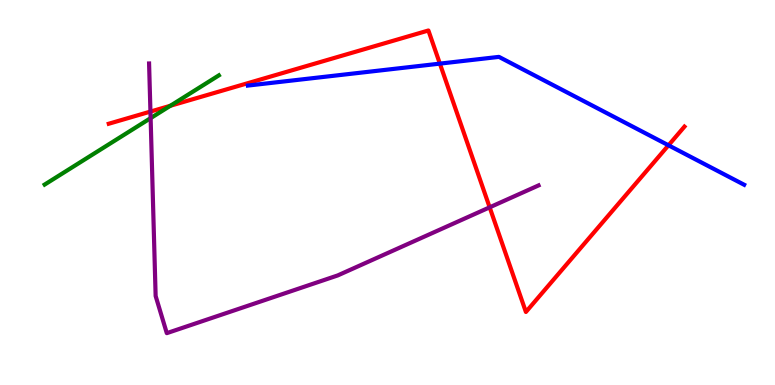[{'lines': ['blue', 'red'], 'intersections': [{'x': 5.68, 'y': 8.35}, {'x': 8.63, 'y': 6.23}]}, {'lines': ['green', 'red'], 'intersections': [{'x': 2.2, 'y': 7.25}]}, {'lines': ['purple', 'red'], 'intersections': [{'x': 1.94, 'y': 7.1}, {'x': 6.32, 'y': 4.61}]}, {'lines': ['blue', 'green'], 'intersections': []}, {'lines': ['blue', 'purple'], 'intersections': []}, {'lines': ['green', 'purple'], 'intersections': [{'x': 1.94, 'y': 6.93}]}]